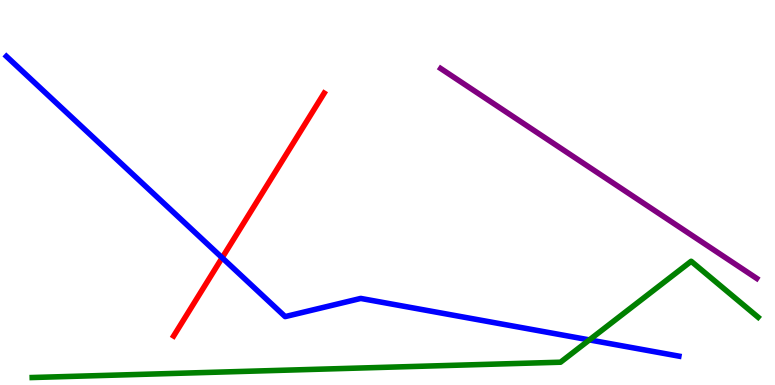[{'lines': ['blue', 'red'], 'intersections': [{'x': 2.87, 'y': 3.3}]}, {'lines': ['green', 'red'], 'intersections': []}, {'lines': ['purple', 'red'], 'intersections': []}, {'lines': ['blue', 'green'], 'intersections': [{'x': 7.61, 'y': 1.17}]}, {'lines': ['blue', 'purple'], 'intersections': []}, {'lines': ['green', 'purple'], 'intersections': []}]